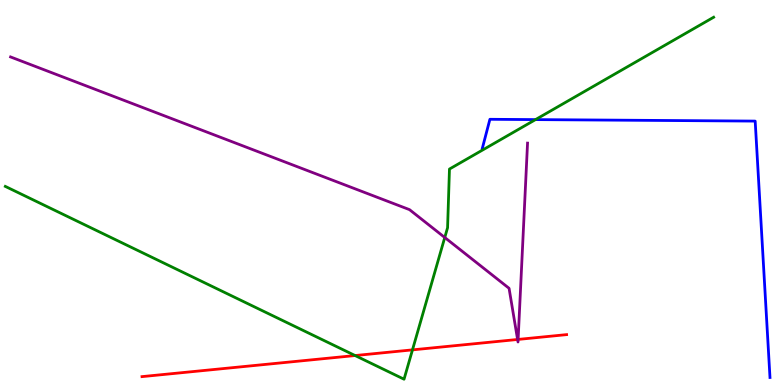[{'lines': ['blue', 'red'], 'intersections': []}, {'lines': ['green', 'red'], 'intersections': [{'x': 4.58, 'y': 0.765}, {'x': 5.32, 'y': 0.912}]}, {'lines': ['purple', 'red'], 'intersections': [{'x': 6.68, 'y': 1.18}, {'x': 6.69, 'y': 1.18}]}, {'lines': ['blue', 'green'], 'intersections': [{'x': 6.91, 'y': 6.89}]}, {'lines': ['blue', 'purple'], 'intersections': []}, {'lines': ['green', 'purple'], 'intersections': [{'x': 5.74, 'y': 3.83}]}]